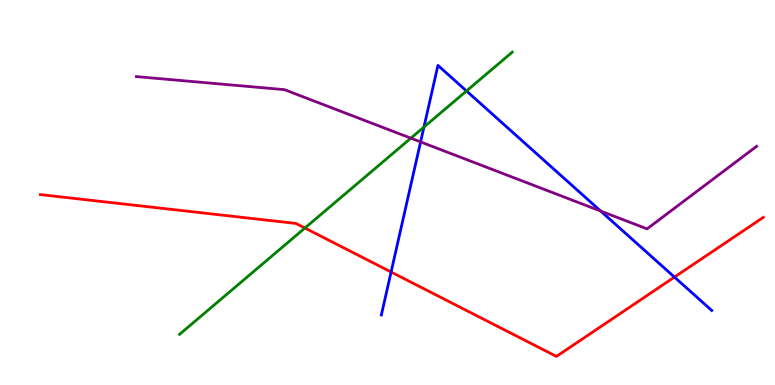[{'lines': ['blue', 'red'], 'intersections': [{'x': 5.05, 'y': 2.93}, {'x': 8.7, 'y': 2.8}]}, {'lines': ['green', 'red'], 'intersections': [{'x': 3.93, 'y': 4.08}]}, {'lines': ['purple', 'red'], 'intersections': []}, {'lines': ['blue', 'green'], 'intersections': [{'x': 5.47, 'y': 6.7}, {'x': 6.02, 'y': 7.64}]}, {'lines': ['blue', 'purple'], 'intersections': [{'x': 5.43, 'y': 6.31}, {'x': 7.75, 'y': 4.52}]}, {'lines': ['green', 'purple'], 'intersections': [{'x': 5.3, 'y': 6.41}]}]